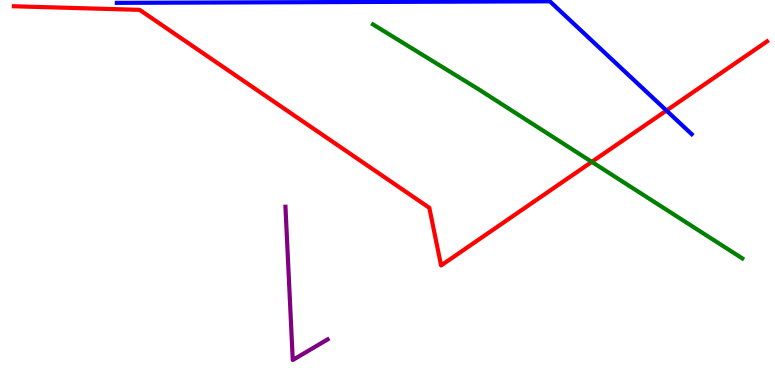[{'lines': ['blue', 'red'], 'intersections': [{'x': 8.6, 'y': 7.13}]}, {'lines': ['green', 'red'], 'intersections': [{'x': 7.64, 'y': 5.8}]}, {'lines': ['purple', 'red'], 'intersections': []}, {'lines': ['blue', 'green'], 'intersections': []}, {'lines': ['blue', 'purple'], 'intersections': []}, {'lines': ['green', 'purple'], 'intersections': []}]